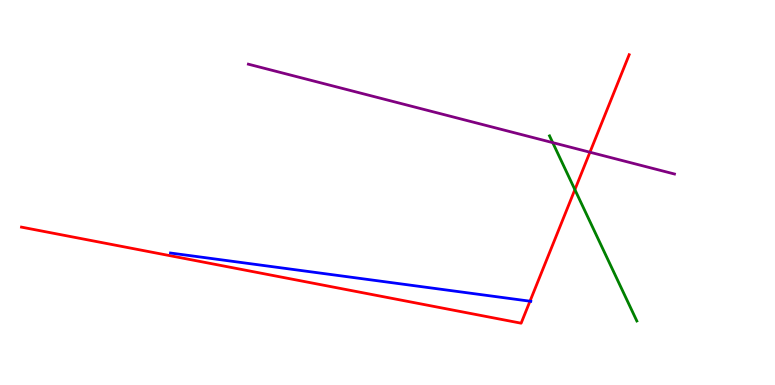[{'lines': ['blue', 'red'], 'intersections': [{'x': 6.84, 'y': 2.18}]}, {'lines': ['green', 'red'], 'intersections': [{'x': 7.42, 'y': 5.07}]}, {'lines': ['purple', 'red'], 'intersections': [{'x': 7.61, 'y': 6.05}]}, {'lines': ['blue', 'green'], 'intersections': []}, {'lines': ['blue', 'purple'], 'intersections': []}, {'lines': ['green', 'purple'], 'intersections': [{'x': 7.13, 'y': 6.3}]}]